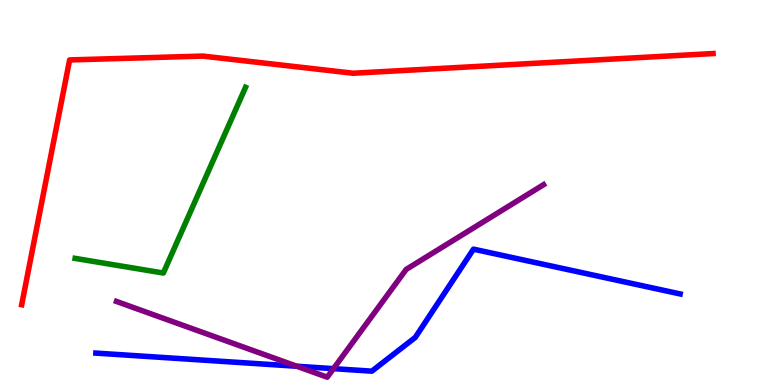[{'lines': ['blue', 'red'], 'intersections': []}, {'lines': ['green', 'red'], 'intersections': []}, {'lines': ['purple', 'red'], 'intersections': []}, {'lines': ['blue', 'green'], 'intersections': []}, {'lines': ['blue', 'purple'], 'intersections': [{'x': 3.83, 'y': 0.487}, {'x': 4.3, 'y': 0.425}]}, {'lines': ['green', 'purple'], 'intersections': []}]